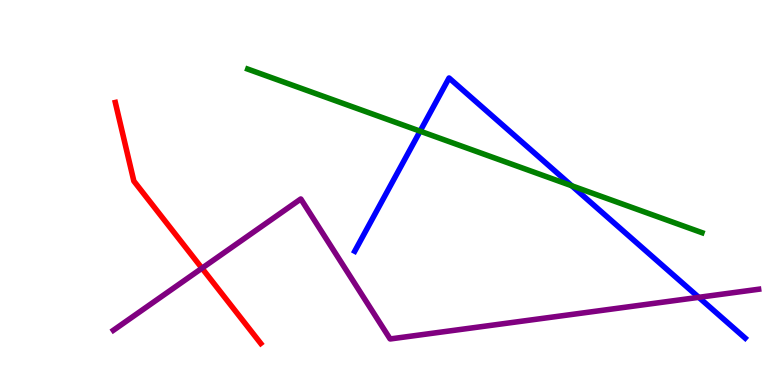[{'lines': ['blue', 'red'], 'intersections': []}, {'lines': ['green', 'red'], 'intersections': []}, {'lines': ['purple', 'red'], 'intersections': [{'x': 2.61, 'y': 3.03}]}, {'lines': ['blue', 'green'], 'intersections': [{'x': 5.42, 'y': 6.59}, {'x': 7.38, 'y': 5.17}]}, {'lines': ['blue', 'purple'], 'intersections': [{'x': 9.02, 'y': 2.28}]}, {'lines': ['green', 'purple'], 'intersections': []}]